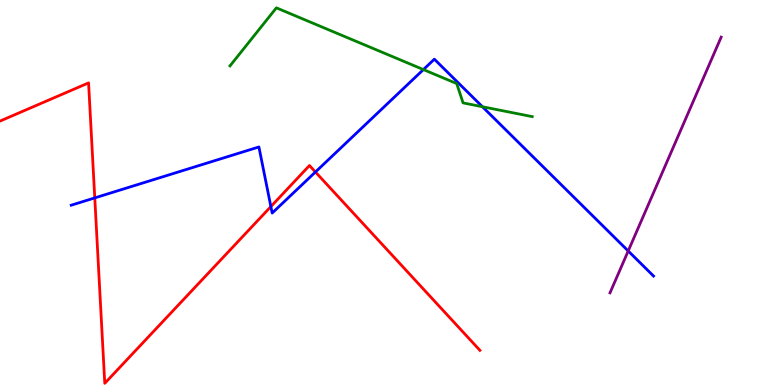[{'lines': ['blue', 'red'], 'intersections': [{'x': 1.22, 'y': 4.86}, {'x': 3.5, 'y': 4.63}, {'x': 4.07, 'y': 5.53}]}, {'lines': ['green', 'red'], 'intersections': []}, {'lines': ['purple', 'red'], 'intersections': []}, {'lines': ['blue', 'green'], 'intersections': [{'x': 5.46, 'y': 8.19}, {'x': 6.22, 'y': 7.23}]}, {'lines': ['blue', 'purple'], 'intersections': [{'x': 8.11, 'y': 3.48}]}, {'lines': ['green', 'purple'], 'intersections': []}]